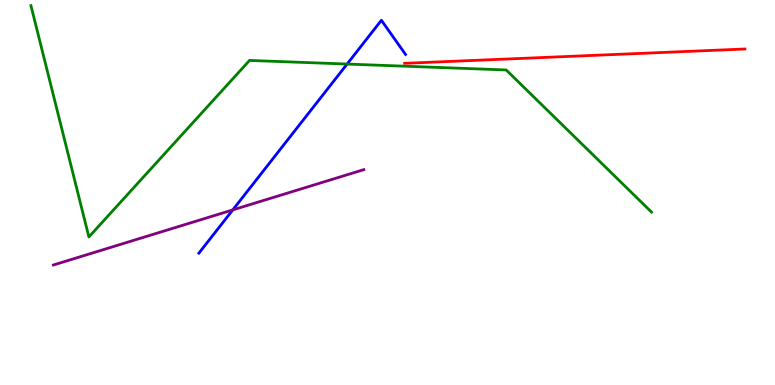[{'lines': ['blue', 'red'], 'intersections': []}, {'lines': ['green', 'red'], 'intersections': []}, {'lines': ['purple', 'red'], 'intersections': []}, {'lines': ['blue', 'green'], 'intersections': [{'x': 4.48, 'y': 8.34}]}, {'lines': ['blue', 'purple'], 'intersections': [{'x': 3.0, 'y': 4.55}]}, {'lines': ['green', 'purple'], 'intersections': []}]